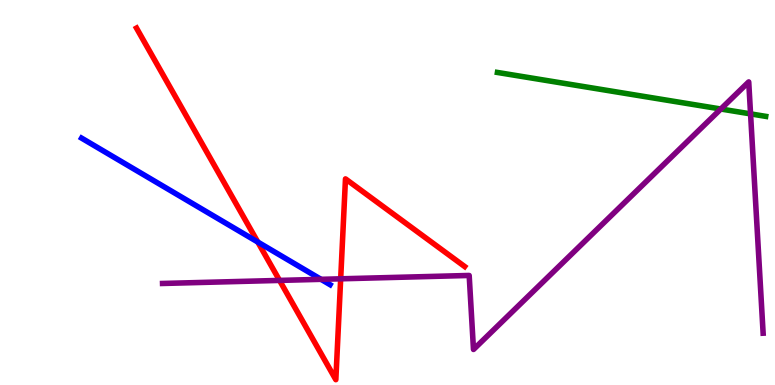[{'lines': ['blue', 'red'], 'intersections': [{'x': 3.33, 'y': 3.71}]}, {'lines': ['green', 'red'], 'intersections': []}, {'lines': ['purple', 'red'], 'intersections': [{'x': 3.61, 'y': 2.72}, {'x': 4.4, 'y': 2.76}]}, {'lines': ['blue', 'green'], 'intersections': []}, {'lines': ['blue', 'purple'], 'intersections': [{'x': 4.14, 'y': 2.74}]}, {'lines': ['green', 'purple'], 'intersections': [{'x': 9.3, 'y': 7.17}, {'x': 9.68, 'y': 7.04}]}]